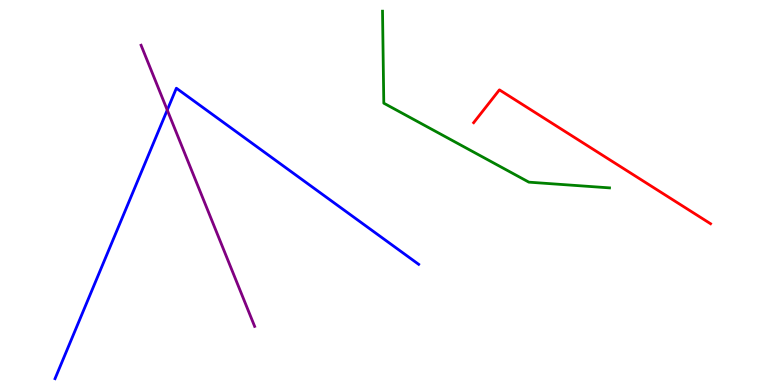[{'lines': ['blue', 'red'], 'intersections': []}, {'lines': ['green', 'red'], 'intersections': []}, {'lines': ['purple', 'red'], 'intersections': []}, {'lines': ['blue', 'green'], 'intersections': []}, {'lines': ['blue', 'purple'], 'intersections': [{'x': 2.16, 'y': 7.14}]}, {'lines': ['green', 'purple'], 'intersections': []}]